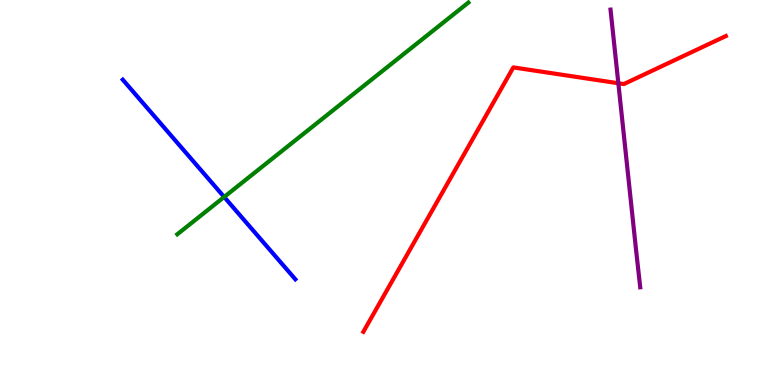[{'lines': ['blue', 'red'], 'intersections': []}, {'lines': ['green', 'red'], 'intersections': []}, {'lines': ['purple', 'red'], 'intersections': [{'x': 7.98, 'y': 7.84}]}, {'lines': ['blue', 'green'], 'intersections': [{'x': 2.89, 'y': 4.88}]}, {'lines': ['blue', 'purple'], 'intersections': []}, {'lines': ['green', 'purple'], 'intersections': []}]